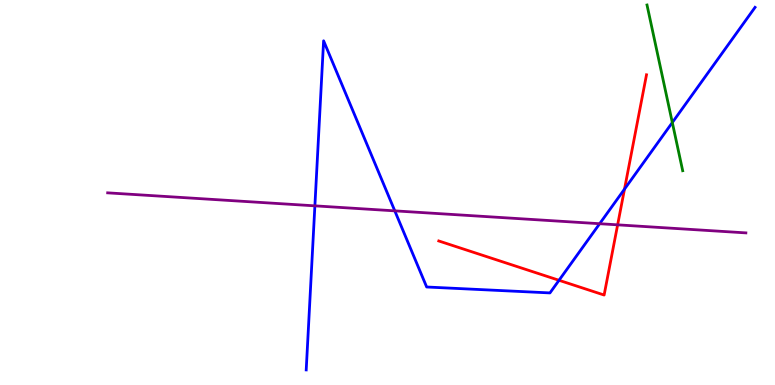[{'lines': ['blue', 'red'], 'intersections': [{'x': 7.21, 'y': 2.72}, {'x': 8.06, 'y': 5.09}]}, {'lines': ['green', 'red'], 'intersections': []}, {'lines': ['purple', 'red'], 'intersections': [{'x': 7.97, 'y': 4.16}]}, {'lines': ['blue', 'green'], 'intersections': [{'x': 8.68, 'y': 6.82}]}, {'lines': ['blue', 'purple'], 'intersections': [{'x': 4.06, 'y': 4.65}, {'x': 5.09, 'y': 4.52}, {'x': 7.74, 'y': 4.19}]}, {'lines': ['green', 'purple'], 'intersections': []}]